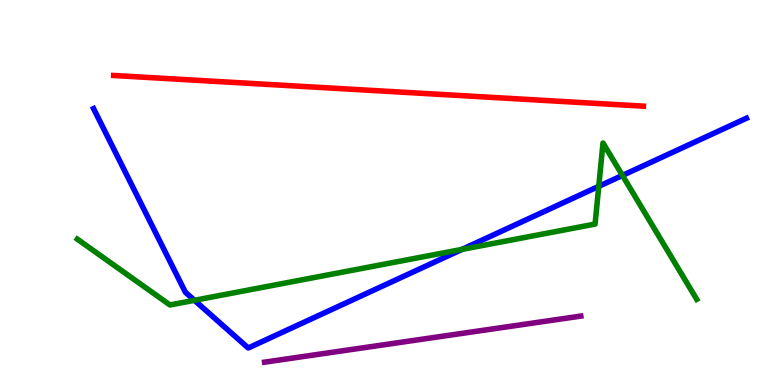[{'lines': ['blue', 'red'], 'intersections': []}, {'lines': ['green', 'red'], 'intersections': []}, {'lines': ['purple', 'red'], 'intersections': []}, {'lines': ['blue', 'green'], 'intersections': [{'x': 2.51, 'y': 2.2}, {'x': 5.96, 'y': 3.52}, {'x': 7.73, 'y': 5.16}, {'x': 8.03, 'y': 5.44}]}, {'lines': ['blue', 'purple'], 'intersections': []}, {'lines': ['green', 'purple'], 'intersections': []}]